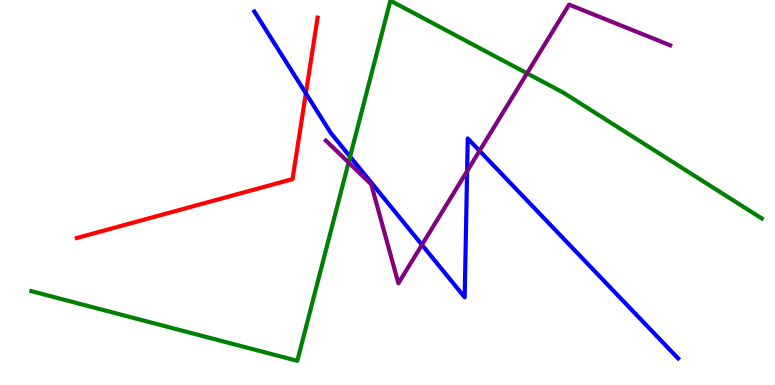[{'lines': ['blue', 'red'], 'intersections': [{'x': 3.95, 'y': 7.58}]}, {'lines': ['green', 'red'], 'intersections': []}, {'lines': ['purple', 'red'], 'intersections': []}, {'lines': ['blue', 'green'], 'intersections': [{'x': 4.52, 'y': 5.93}]}, {'lines': ['blue', 'purple'], 'intersections': [{'x': 5.44, 'y': 3.64}, {'x': 6.03, 'y': 5.56}, {'x': 6.19, 'y': 6.08}]}, {'lines': ['green', 'purple'], 'intersections': [{'x': 4.5, 'y': 5.78}, {'x': 6.8, 'y': 8.1}]}]